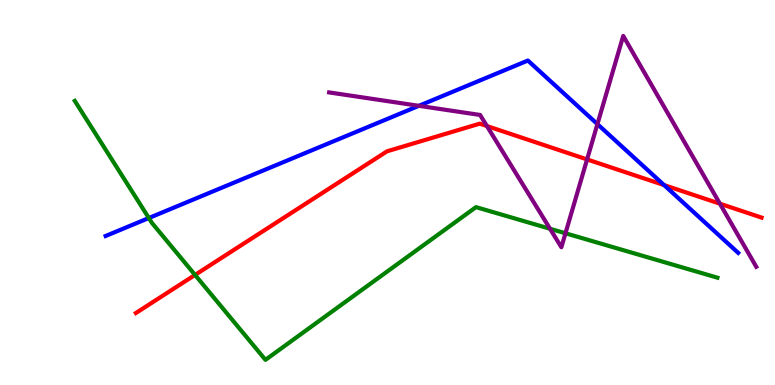[{'lines': ['blue', 'red'], 'intersections': [{'x': 8.57, 'y': 5.19}]}, {'lines': ['green', 'red'], 'intersections': [{'x': 2.52, 'y': 2.86}]}, {'lines': ['purple', 'red'], 'intersections': [{'x': 6.28, 'y': 6.73}, {'x': 7.58, 'y': 5.86}, {'x': 9.29, 'y': 4.71}]}, {'lines': ['blue', 'green'], 'intersections': [{'x': 1.92, 'y': 4.34}]}, {'lines': ['blue', 'purple'], 'intersections': [{'x': 5.4, 'y': 7.25}, {'x': 7.71, 'y': 6.78}]}, {'lines': ['green', 'purple'], 'intersections': [{'x': 7.1, 'y': 4.06}, {'x': 7.3, 'y': 3.94}]}]